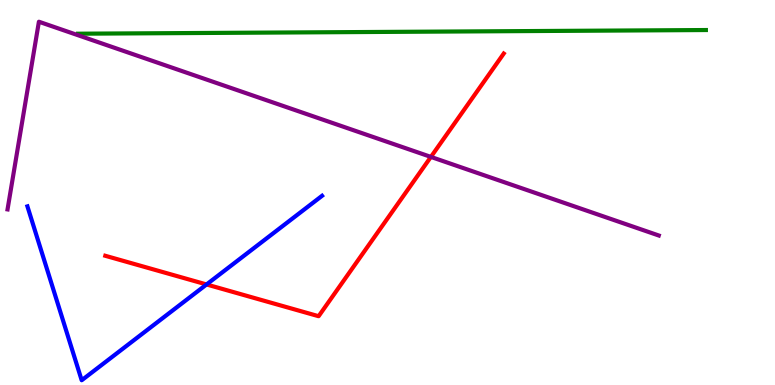[{'lines': ['blue', 'red'], 'intersections': [{'x': 2.67, 'y': 2.61}]}, {'lines': ['green', 'red'], 'intersections': []}, {'lines': ['purple', 'red'], 'intersections': [{'x': 5.56, 'y': 5.92}]}, {'lines': ['blue', 'green'], 'intersections': []}, {'lines': ['blue', 'purple'], 'intersections': []}, {'lines': ['green', 'purple'], 'intersections': []}]